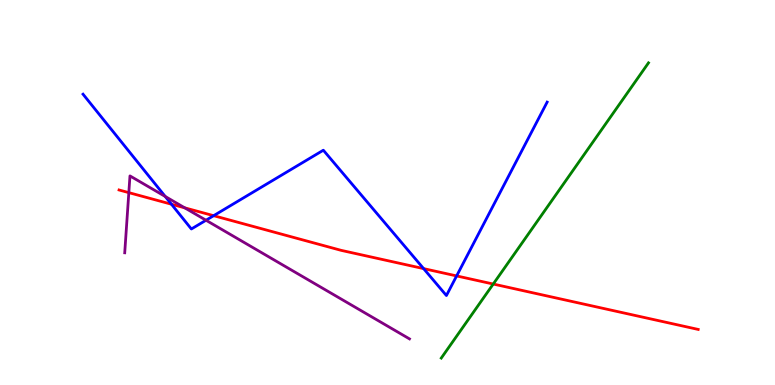[{'lines': ['blue', 'red'], 'intersections': [{'x': 2.21, 'y': 4.7}, {'x': 2.76, 'y': 4.4}, {'x': 5.47, 'y': 3.02}, {'x': 5.89, 'y': 2.83}]}, {'lines': ['green', 'red'], 'intersections': [{'x': 6.36, 'y': 2.62}]}, {'lines': ['purple', 'red'], 'intersections': [{'x': 1.66, 'y': 5.0}, {'x': 2.38, 'y': 4.6}]}, {'lines': ['blue', 'green'], 'intersections': []}, {'lines': ['blue', 'purple'], 'intersections': [{'x': 2.13, 'y': 4.9}, {'x': 2.66, 'y': 4.28}]}, {'lines': ['green', 'purple'], 'intersections': []}]